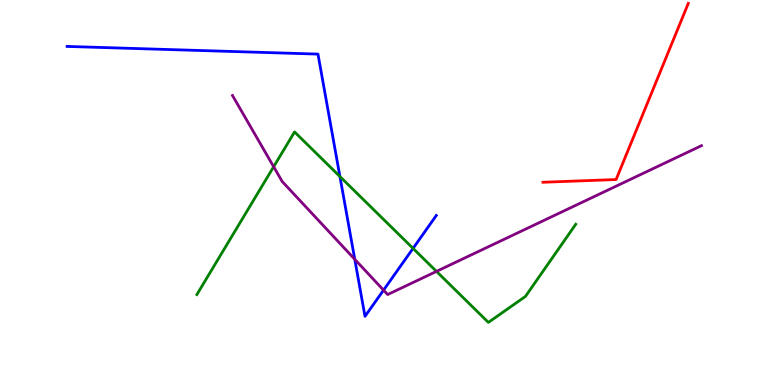[{'lines': ['blue', 'red'], 'intersections': []}, {'lines': ['green', 'red'], 'intersections': []}, {'lines': ['purple', 'red'], 'intersections': []}, {'lines': ['blue', 'green'], 'intersections': [{'x': 4.39, 'y': 5.42}, {'x': 5.33, 'y': 3.55}]}, {'lines': ['blue', 'purple'], 'intersections': [{'x': 4.58, 'y': 3.26}, {'x': 4.95, 'y': 2.46}]}, {'lines': ['green', 'purple'], 'intersections': [{'x': 3.53, 'y': 5.67}, {'x': 5.63, 'y': 2.95}]}]